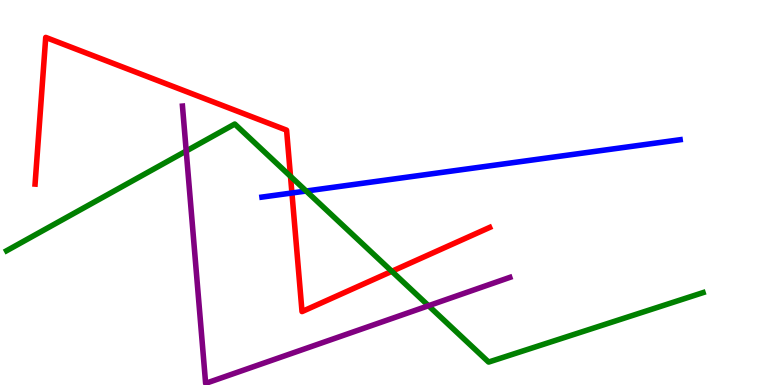[{'lines': ['blue', 'red'], 'intersections': [{'x': 3.77, 'y': 4.99}]}, {'lines': ['green', 'red'], 'intersections': [{'x': 3.75, 'y': 5.42}, {'x': 5.06, 'y': 2.95}]}, {'lines': ['purple', 'red'], 'intersections': []}, {'lines': ['blue', 'green'], 'intersections': [{'x': 3.95, 'y': 5.04}]}, {'lines': ['blue', 'purple'], 'intersections': []}, {'lines': ['green', 'purple'], 'intersections': [{'x': 2.4, 'y': 6.08}, {'x': 5.53, 'y': 2.06}]}]